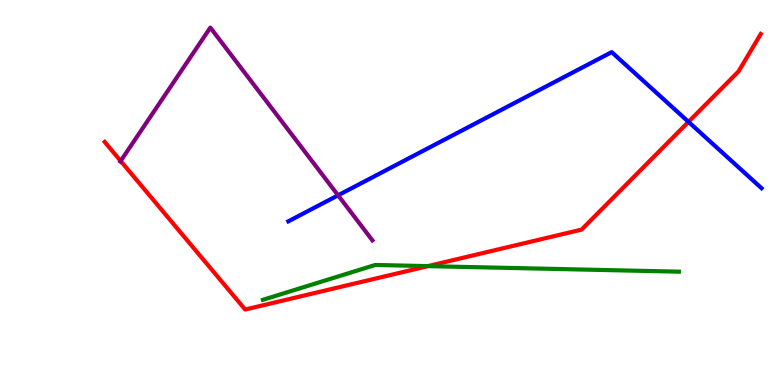[{'lines': ['blue', 'red'], 'intersections': [{'x': 8.88, 'y': 6.83}]}, {'lines': ['green', 'red'], 'intersections': [{'x': 5.52, 'y': 3.09}]}, {'lines': ['purple', 'red'], 'intersections': [{'x': 1.56, 'y': 5.82}]}, {'lines': ['blue', 'green'], 'intersections': []}, {'lines': ['blue', 'purple'], 'intersections': [{'x': 4.36, 'y': 4.93}]}, {'lines': ['green', 'purple'], 'intersections': []}]